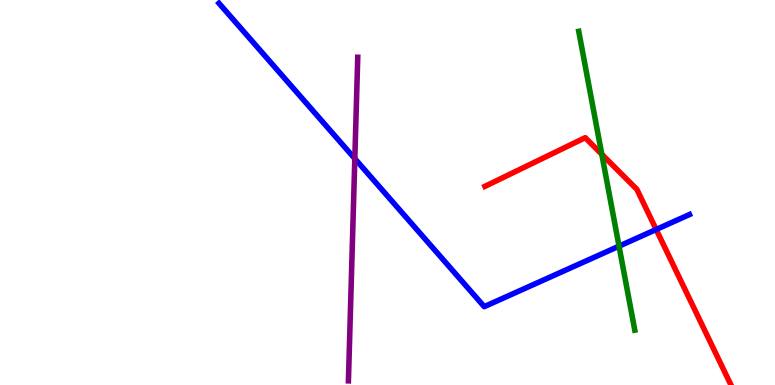[{'lines': ['blue', 'red'], 'intersections': [{'x': 8.47, 'y': 4.04}]}, {'lines': ['green', 'red'], 'intersections': [{'x': 7.77, 'y': 5.99}]}, {'lines': ['purple', 'red'], 'intersections': []}, {'lines': ['blue', 'green'], 'intersections': [{'x': 7.99, 'y': 3.61}]}, {'lines': ['blue', 'purple'], 'intersections': [{'x': 4.58, 'y': 5.88}]}, {'lines': ['green', 'purple'], 'intersections': []}]